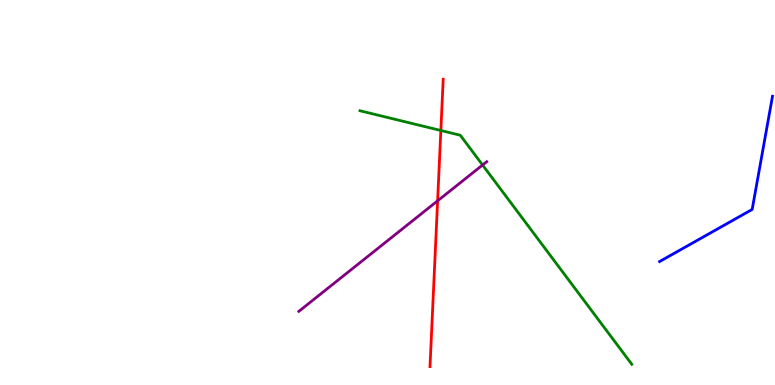[{'lines': ['blue', 'red'], 'intersections': []}, {'lines': ['green', 'red'], 'intersections': [{'x': 5.69, 'y': 6.61}]}, {'lines': ['purple', 'red'], 'intersections': [{'x': 5.65, 'y': 4.78}]}, {'lines': ['blue', 'green'], 'intersections': []}, {'lines': ['blue', 'purple'], 'intersections': []}, {'lines': ['green', 'purple'], 'intersections': [{'x': 6.23, 'y': 5.71}]}]